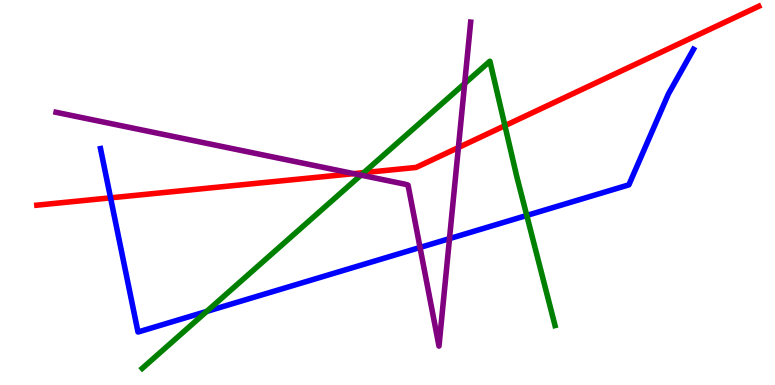[{'lines': ['blue', 'red'], 'intersections': [{'x': 1.43, 'y': 4.86}]}, {'lines': ['green', 'red'], 'intersections': [{'x': 4.69, 'y': 5.52}, {'x': 6.52, 'y': 6.74}]}, {'lines': ['purple', 'red'], 'intersections': [{'x': 4.56, 'y': 5.49}, {'x': 5.91, 'y': 6.17}]}, {'lines': ['blue', 'green'], 'intersections': [{'x': 2.67, 'y': 1.91}, {'x': 6.8, 'y': 4.4}]}, {'lines': ['blue', 'purple'], 'intersections': [{'x': 5.42, 'y': 3.57}, {'x': 5.8, 'y': 3.8}]}, {'lines': ['green', 'purple'], 'intersections': [{'x': 4.66, 'y': 5.45}, {'x': 6.0, 'y': 7.83}]}]